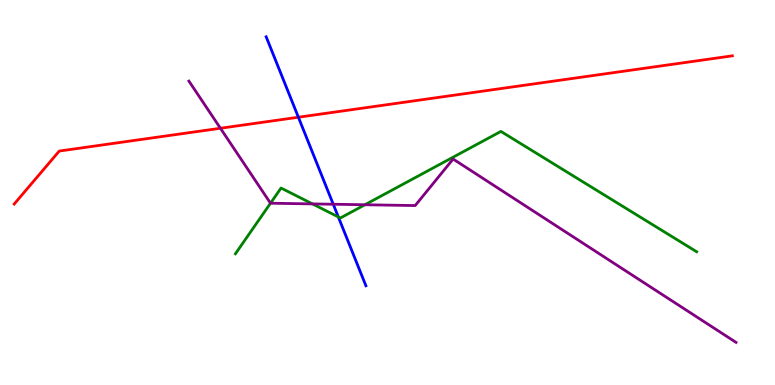[{'lines': ['blue', 'red'], 'intersections': [{'x': 3.85, 'y': 6.96}]}, {'lines': ['green', 'red'], 'intersections': []}, {'lines': ['purple', 'red'], 'intersections': [{'x': 2.84, 'y': 6.67}]}, {'lines': ['blue', 'green'], 'intersections': [{'x': 4.37, 'y': 4.36}]}, {'lines': ['blue', 'purple'], 'intersections': [{'x': 4.3, 'y': 4.7}]}, {'lines': ['green', 'purple'], 'intersections': [{'x': 3.49, 'y': 4.72}, {'x': 4.03, 'y': 4.7}, {'x': 4.71, 'y': 4.68}]}]